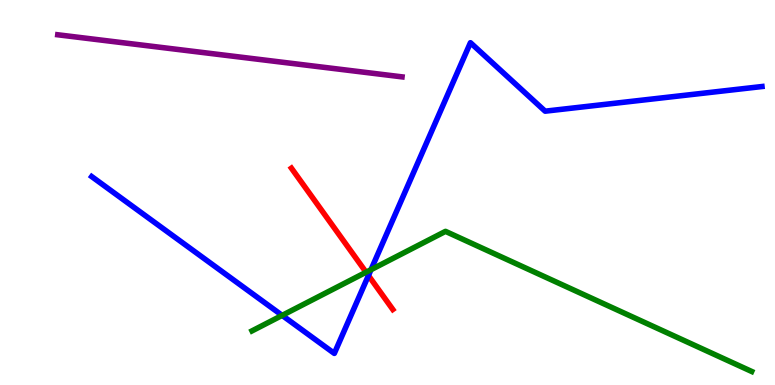[{'lines': ['blue', 'red'], 'intersections': [{'x': 4.75, 'y': 2.84}]}, {'lines': ['green', 'red'], 'intersections': [{'x': 4.72, 'y': 2.93}]}, {'lines': ['purple', 'red'], 'intersections': []}, {'lines': ['blue', 'green'], 'intersections': [{'x': 3.64, 'y': 1.81}, {'x': 4.79, 'y': 2.99}]}, {'lines': ['blue', 'purple'], 'intersections': []}, {'lines': ['green', 'purple'], 'intersections': []}]